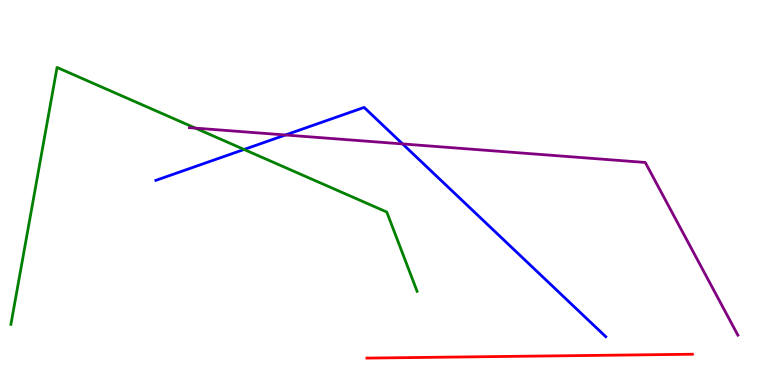[{'lines': ['blue', 'red'], 'intersections': []}, {'lines': ['green', 'red'], 'intersections': []}, {'lines': ['purple', 'red'], 'intersections': []}, {'lines': ['blue', 'green'], 'intersections': [{'x': 3.15, 'y': 6.12}]}, {'lines': ['blue', 'purple'], 'intersections': [{'x': 3.68, 'y': 6.49}, {'x': 5.19, 'y': 6.26}]}, {'lines': ['green', 'purple'], 'intersections': [{'x': 2.52, 'y': 6.67}]}]